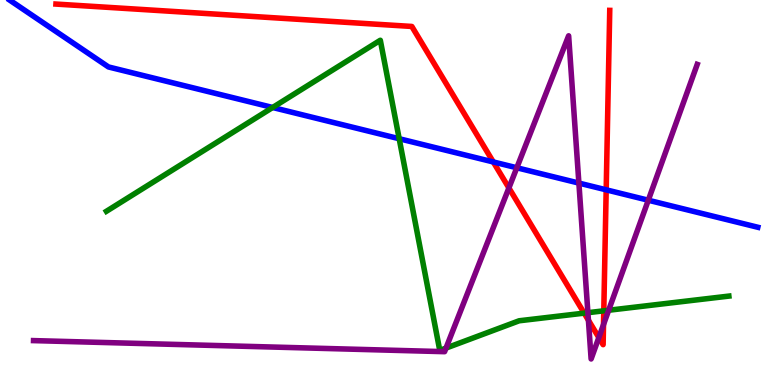[{'lines': ['blue', 'red'], 'intersections': [{'x': 6.36, 'y': 5.79}, {'x': 7.82, 'y': 5.07}]}, {'lines': ['green', 'red'], 'intersections': [{'x': 7.54, 'y': 1.87}, {'x': 7.79, 'y': 1.93}]}, {'lines': ['purple', 'red'], 'intersections': [{'x': 6.57, 'y': 5.12}, {'x': 7.59, 'y': 1.68}, {'x': 7.73, 'y': 1.23}, {'x': 7.79, 'y': 1.57}]}, {'lines': ['blue', 'green'], 'intersections': [{'x': 3.52, 'y': 7.21}, {'x': 5.15, 'y': 6.4}]}, {'lines': ['blue', 'purple'], 'intersections': [{'x': 6.67, 'y': 5.64}, {'x': 7.47, 'y': 5.24}, {'x': 8.37, 'y': 4.8}]}, {'lines': ['green', 'purple'], 'intersections': [{'x': 5.75, 'y': 0.959}, {'x': 7.59, 'y': 1.88}, {'x': 7.85, 'y': 1.94}]}]